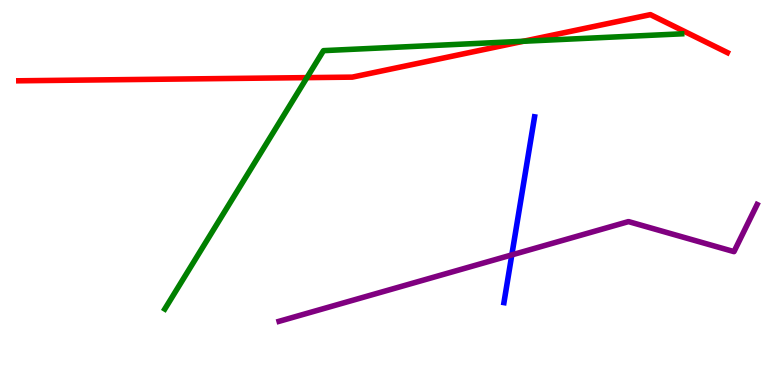[{'lines': ['blue', 'red'], 'intersections': []}, {'lines': ['green', 'red'], 'intersections': [{'x': 3.96, 'y': 7.98}, {'x': 6.75, 'y': 8.93}]}, {'lines': ['purple', 'red'], 'intersections': []}, {'lines': ['blue', 'green'], 'intersections': []}, {'lines': ['blue', 'purple'], 'intersections': [{'x': 6.6, 'y': 3.38}]}, {'lines': ['green', 'purple'], 'intersections': []}]